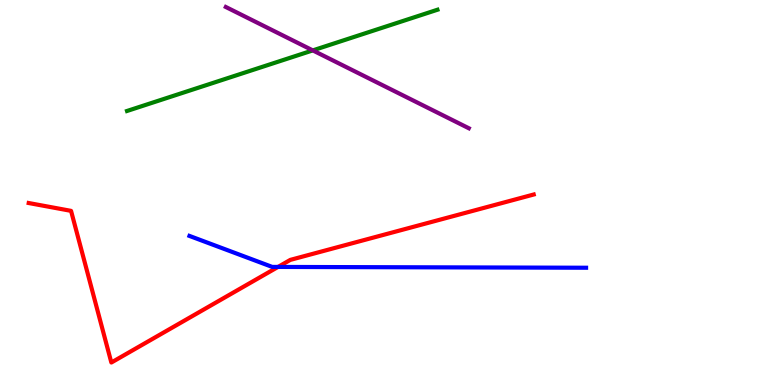[{'lines': ['blue', 'red'], 'intersections': [{'x': 3.59, 'y': 3.07}]}, {'lines': ['green', 'red'], 'intersections': []}, {'lines': ['purple', 'red'], 'intersections': []}, {'lines': ['blue', 'green'], 'intersections': []}, {'lines': ['blue', 'purple'], 'intersections': []}, {'lines': ['green', 'purple'], 'intersections': [{'x': 4.04, 'y': 8.69}]}]